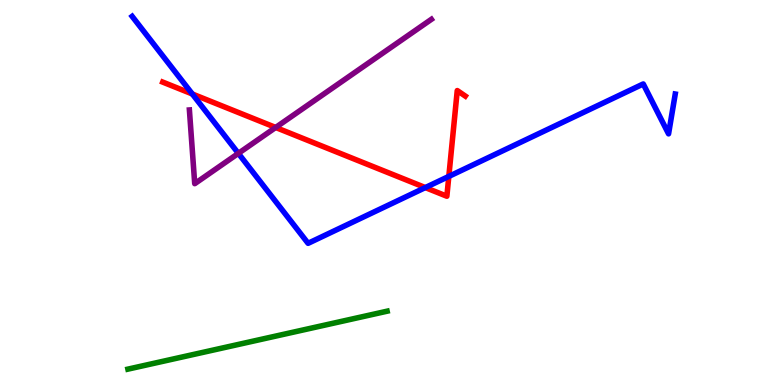[{'lines': ['blue', 'red'], 'intersections': [{'x': 2.48, 'y': 7.56}, {'x': 5.49, 'y': 5.13}, {'x': 5.79, 'y': 5.42}]}, {'lines': ['green', 'red'], 'intersections': []}, {'lines': ['purple', 'red'], 'intersections': [{'x': 3.56, 'y': 6.69}]}, {'lines': ['blue', 'green'], 'intersections': []}, {'lines': ['blue', 'purple'], 'intersections': [{'x': 3.08, 'y': 6.02}]}, {'lines': ['green', 'purple'], 'intersections': []}]